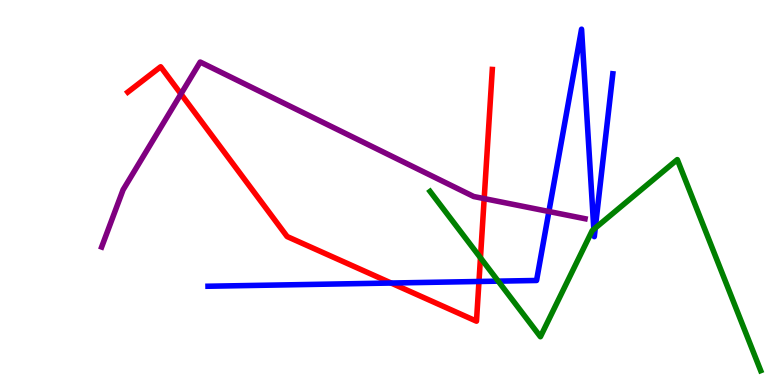[{'lines': ['blue', 'red'], 'intersections': [{'x': 5.05, 'y': 2.65}, {'x': 6.18, 'y': 2.69}]}, {'lines': ['green', 'red'], 'intersections': [{'x': 6.2, 'y': 3.3}]}, {'lines': ['purple', 'red'], 'intersections': [{'x': 2.33, 'y': 7.56}, {'x': 6.25, 'y': 4.84}]}, {'lines': ['blue', 'green'], 'intersections': [{'x': 6.43, 'y': 2.7}, {'x': 7.66, 'y': 4.05}, {'x': 7.68, 'y': 4.08}]}, {'lines': ['blue', 'purple'], 'intersections': [{'x': 7.08, 'y': 4.51}]}, {'lines': ['green', 'purple'], 'intersections': []}]